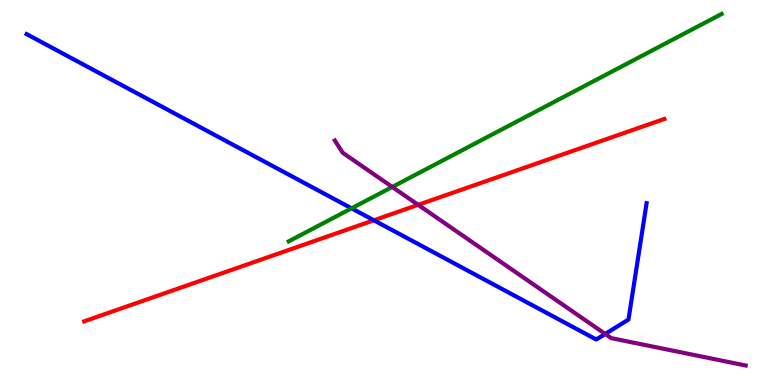[{'lines': ['blue', 'red'], 'intersections': [{'x': 4.82, 'y': 4.28}]}, {'lines': ['green', 'red'], 'intersections': []}, {'lines': ['purple', 'red'], 'intersections': [{'x': 5.4, 'y': 4.68}]}, {'lines': ['blue', 'green'], 'intersections': [{'x': 4.54, 'y': 4.59}]}, {'lines': ['blue', 'purple'], 'intersections': [{'x': 7.81, 'y': 1.33}]}, {'lines': ['green', 'purple'], 'intersections': [{'x': 5.06, 'y': 5.14}]}]